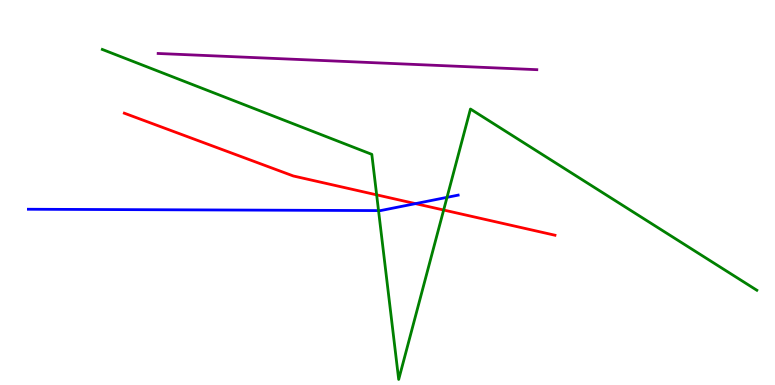[{'lines': ['blue', 'red'], 'intersections': [{'x': 5.36, 'y': 4.71}]}, {'lines': ['green', 'red'], 'intersections': [{'x': 4.86, 'y': 4.94}, {'x': 5.72, 'y': 4.54}]}, {'lines': ['purple', 'red'], 'intersections': []}, {'lines': ['blue', 'green'], 'intersections': [{'x': 4.88, 'y': 4.53}, {'x': 5.77, 'y': 4.87}]}, {'lines': ['blue', 'purple'], 'intersections': []}, {'lines': ['green', 'purple'], 'intersections': []}]